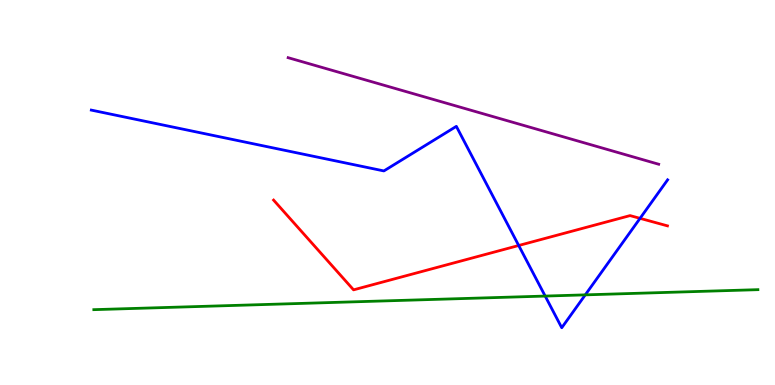[{'lines': ['blue', 'red'], 'intersections': [{'x': 6.69, 'y': 3.62}, {'x': 8.26, 'y': 4.33}]}, {'lines': ['green', 'red'], 'intersections': []}, {'lines': ['purple', 'red'], 'intersections': []}, {'lines': ['blue', 'green'], 'intersections': [{'x': 7.03, 'y': 2.31}, {'x': 7.55, 'y': 2.34}]}, {'lines': ['blue', 'purple'], 'intersections': []}, {'lines': ['green', 'purple'], 'intersections': []}]